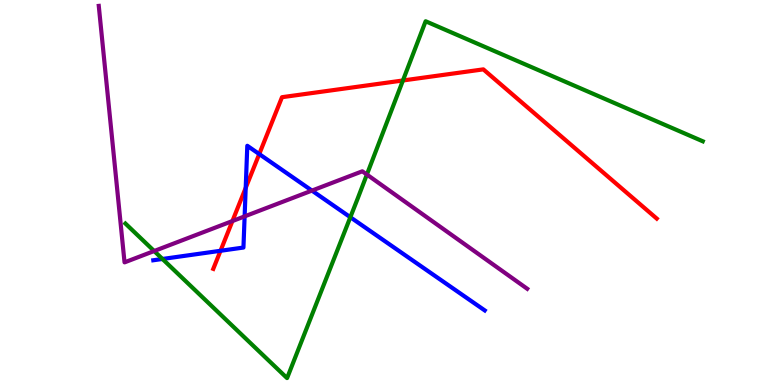[{'lines': ['blue', 'red'], 'intersections': [{'x': 2.85, 'y': 3.49}, {'x': 3.17, 'y': 5.12}, {'x': 3.35, 'y': 6.0}]}, {'lines': ['green', 'red'], 'intersections': [{'x': 5.2, 'y': 7.91}]}, {'lines': ['purple', 'red'], 'intersections': [{'x': 3.0, 'y': 4.26}]}, {'lines': ['blue', 'green'], 'intersections': [{'x': 2.1, 'y': 3.27}, {'x': 4.52, 'y': 4.36}]}, {'lines': ['blue', 'purple'], 'intersections': [{'x': 3.16, 'y': 4.38}, {'x': 4.02, 'y': 5.05}]}, {'lines': ['green', 'purple'], 'intersections': [{'x': 1.99, 'y': 3.48}, {'x': 4.73, 'y': 5.47}]}]